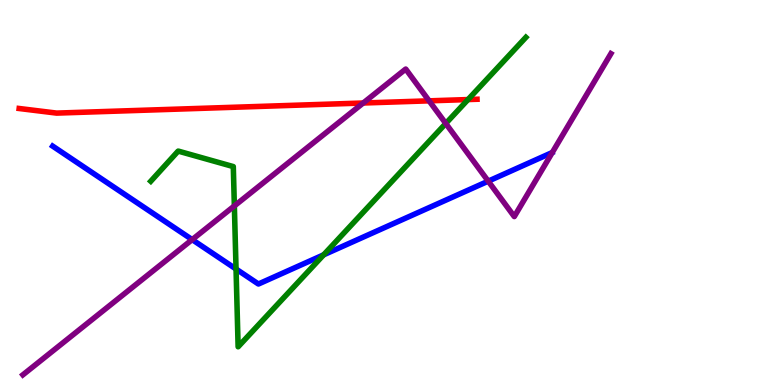[{'lines': ['blue', 'red'], 'intersections': []}, {'lines': ['green', 'red'], 'intersections': [{'x': 6.04, 'y': 7.41}]}, {'lines': ['purple', 'red'], 'intersections': [{'x': 4.69, 'y': 7.32}, {'x': 5.54, 'y': 7.38}]}, {'lines': ['blue', 'green'], 'intersections': [{'x': 3.05, 'y': 3.01}, {'x': 4.18, 'y': 3.38}]}, {'lines': ['blue', 'purple'], 'intersections': [{'x': 2.48, 'y': 3.78}, {'x': 6.3, 'y': 5.29}]}, {'lines': ['green', 'purple'], 'intersections': [{'x': 3.02, 'y': 4.65}, {'x': 5.75, 'y': 6.79}]}]